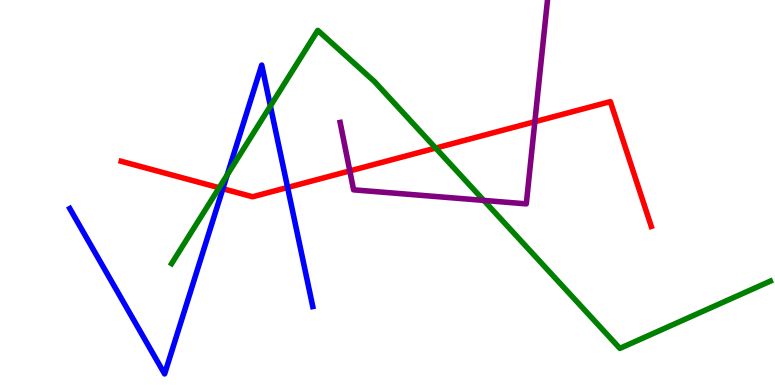[{'lines': ['blue', 'red'], 'intersections': [{'x': 2.88, 'y': 5.1}, {'x': 3.71, 'y': 5.13}]}, {'lines': ['green', 'red'], 'intersections': [{'x': 2.83, 'y': 5.12}, {'x': 5.62, 'y': 6.15}]}, {'lines': ['purple', 'red'], 'intersections': [{'x': 4.51, 'y': 5.56}, {'x': 6.9, 'y': 6.84}]}, {'lines': ['blue', 'green'], 'intersections': [{'x': 2.93, 'y': 5.46}, {'x': 3.49, 'y': 7.25}]}, {'lines': ['blue', 'purple'], 'intersections': []}, {'lines': ['green', 'purple'], 'intersections': [{'x': 6.24, 'y': 4.79}]}]